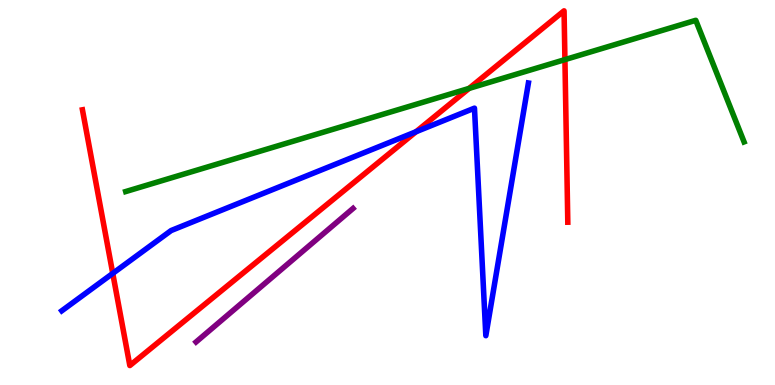[{'lines': ['blue', 'red'], 'intersections': [{'x': 1.45, 'y': 2.9}, {'x': 5.37, 'y': 6.58}]}, {'lines': ['green', 'red'], 'intersections': [{'x': 6.05, 'y': 7.7}, {'x': 7.29, 'y': 8.45}]}, {'lines': ['purple', 'red'], 'intersections': []}, {'lines': ['blue', 'green'], 'intersections': []}, {'lines': ['blue', 'purple'], 'intersections': []}, {'lines': ['green', 'purple'], 'intersections': []}]